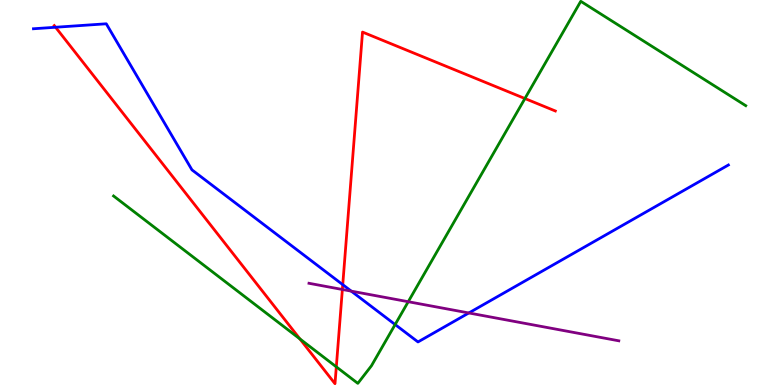[{'lines': ['blue', 'red'], 'intersections': [{'x': 0.717, 'y': 9.29}, {'x': 4.42, 'y': 2.61}]}, {'lines': ['green', 'red'], 'intersections': [{'x': 3.87, 'y': 1.2}, {'x': 4.34, 'y': 0.471}, {'x': 6.77, 'y': 7.44}]}, {'lines': ['purple', 'red'], 'intersections': [{'x': 4.42, 'y': 2.48}]}, {'lines': ['blue', 'green'], 'intersections': [{'x': 5.1, 'y': 1.57}]}, {'lines': ['blue', 'purple'], 'intersections': [{'x': 4.53, 'y': 2.44}, {'x': 6.05, 'y': 1.87}]}, {'lines': ['green', 'purple'], 'intersections': [{'x': 5.27, 'y': 2.16}]}]